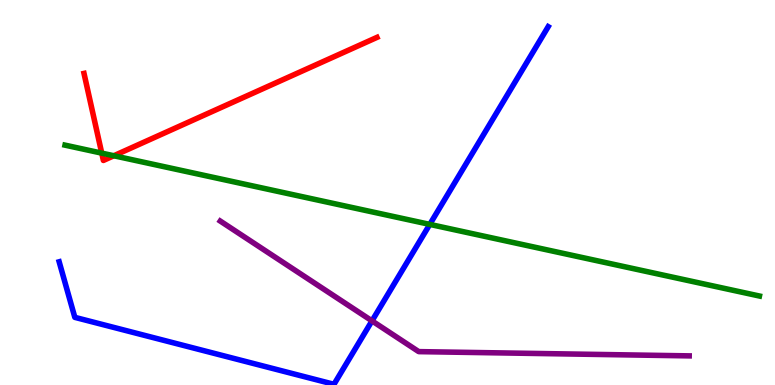[{'lines': ['blue', 'red'], 'intersections': []}, {'lines': ['green', 'red'], 'intersections': [{'x': 1.31, 'y': 6.02}, {'x': 1.47, 'y': 5.95}]}, {'lines': ['purple', 'red'], 'intersections': []}, {'lines': ['blue', 'green'], 'intersections': [{'x': 5.55, 'y': 4.17}]}, {'lines': ['blue', 'purple'], 'intersections': [{'x': 4.8, 'y': 1.67}]}, {'lines': ['green', 'purple'], 'intersections': []}]